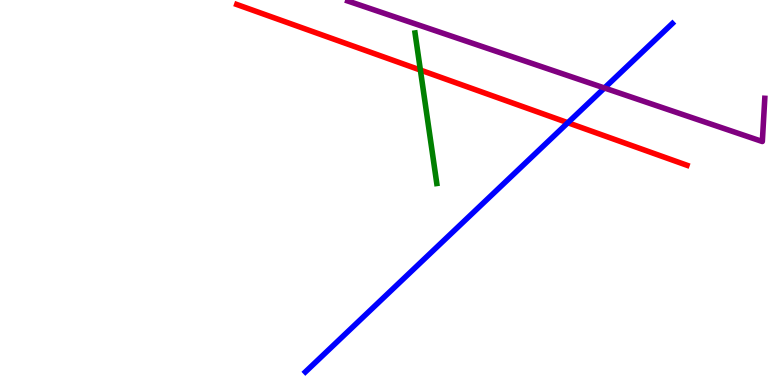[{'lines': ['blue', 'red'], 'intersections': [{'x': 7.33, 'y': 6.81}]}, {'lines': ['green', 'red'], 'intersections': [{'x': 5.42, 'y': 8.18}]}, {'lines': ['purple', 'red'], 'intersections': []}, {'lines': ['blue', 'green'], 'intersections': []}, {'lines': ['blue', 'purple'], 'intersections': [{'x': 7.8, 'y': 7.71}]}, {'lines': ['green', 'purple'], 'intersections': []}]